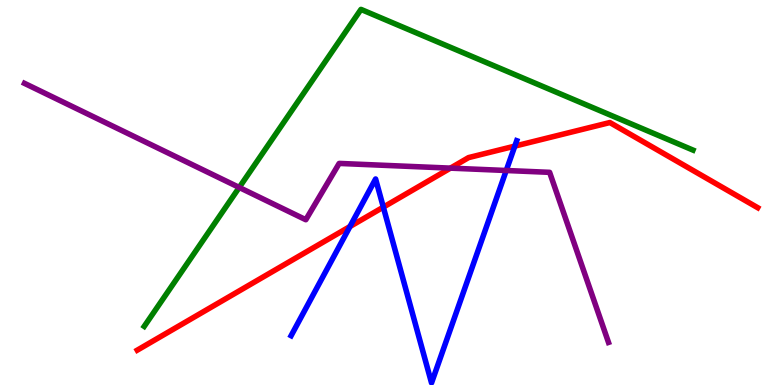[{'lines': ['blue', 'red'], 'intersections': [{'x': 4.52, 'y': 4.12}, {'x': 4.95, 'y': 4.62}, {'x': 6.64, 'y': 6.2}]}, {'lines': ['green', 'red'], 'intersections': []}, {'lines': ['purple', 'red'], 'intersections': [{'x': 5.81, 'y': 5.63}]}, {'lines': ['blue', 'green'], 'intersections': []}, {'lines': ['blue', 'purple'], 'intersections': [{'x': 6.53, 'y': 5.57}]}, {'lines': ['green', 'purple'], 'intersections': [{'x': 3.09, 'y': 5.13}]}]